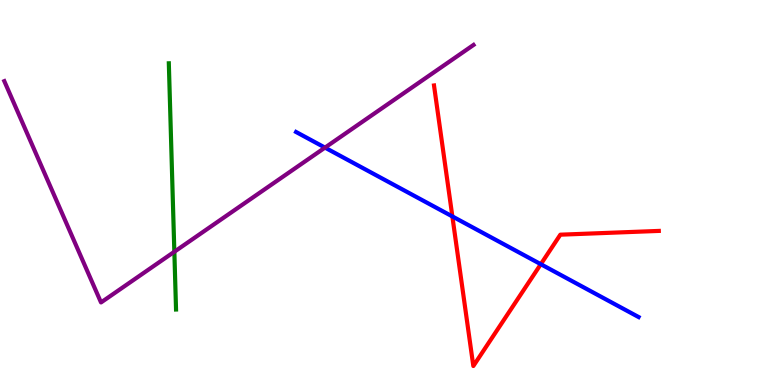[{'lines': ['blue', 'red'], 'intersections': [{'x': 5.84, 'y': 4.38}, {'x': 6.98, 'y': 3.14}]}, {'lines': ['green', 'red'], 'intersections': []}, {'lines': ['purple', 'red'], 'intersections': []}, {'lines': ['blue', 'green'], 'intersections': []}, {'lines': ['blue', 'purple'], 'intersections': [{'x': 4.19, 'y': 6.17}]}, {'lines': ['green', 'purple'], 'intersections': [{'x': 2.25, 'y': 3.46}]}]